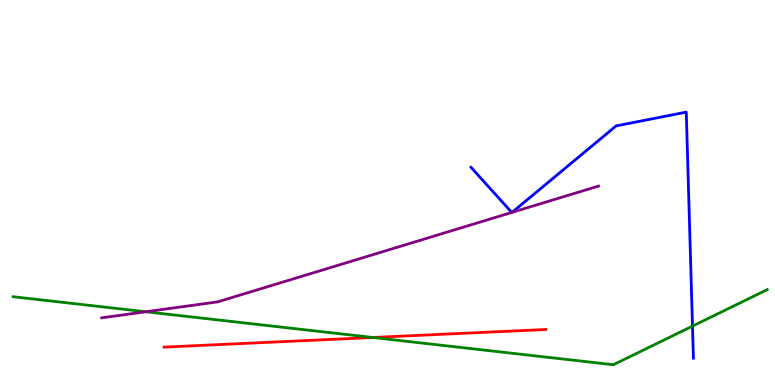[{'lines': ['blue', 'red'], 'intersections': []}, {'lines': ['green', 'red'], 'intersections': [{'x': 4.81, 'y': 1.23}]}, {'lines': ['purple', 'red'], 'intersections': []}, {'lines': ['blue', 'green'], 'intersections': [{'x': 8.94, 'y': 1.53}]}, {'lines': ['blue', 'purple'], 'intersections': [{'x': 6.6, 'y': 4.48}, {'x': 6.61, 'y': 4.48}]}, {'lines': ['green', 'purple'], 'intersections': [{'x': 1.88, 'y': 1.9}]}]